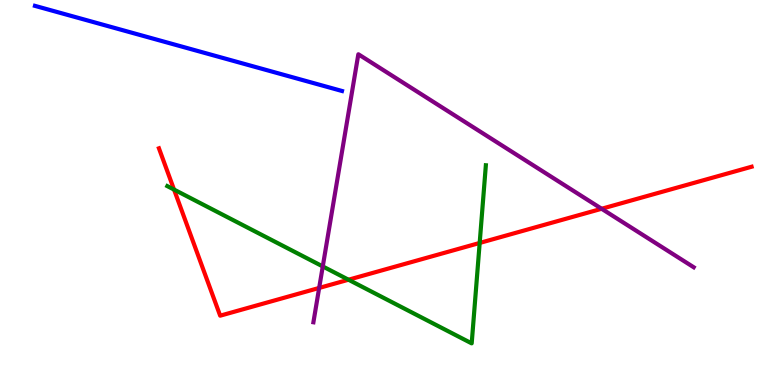[{'lines': ['blue', 'red'], 'intersections': []}, {'lines': ['green', 'red'], 'intersections': [{'x': 2.25, 'y': 5.08}, {'x': 4.5, 'y': 2.73}, {'x': 6.19, 'y': 3.69}]}, {'lines': ['purple', 'red'], 'intersections': [{'x': 4.12, 'y': 2.52}, {'x': 7.76, 'y': 4.58}]}, {'lines': ['blue', 'green'], 'intersections': []}, {'lines': ['blue', 'purple'], 'intersections': []}, {'lines': ['green', 'purple'], 'intersections': [{'x': 4.16, 'y': 3.08}]}]